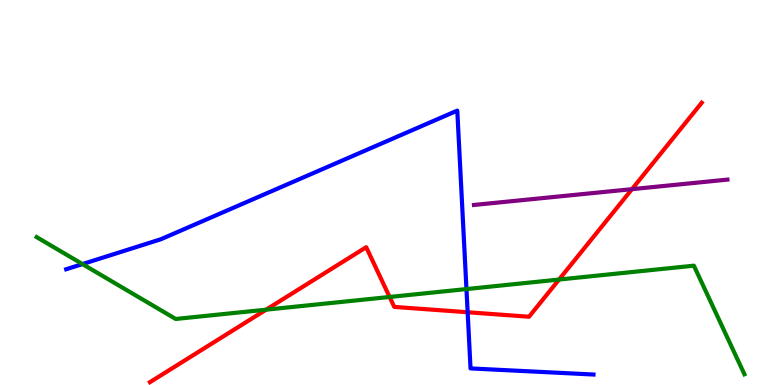[{'lines': ['blue', 'red'], 'intersections': [{'x': 6.03, 'y': 1.89}]}, {'lines': ['green', 'red'], 'intersections': [{'x': 3.43, 'y': 1.96}, {'x': 5.03, 'y': 2.29}, {'x': 7.21, 'y': 2.74}]}, {'lines': ['purple', 'red'], 'intersections': [{'x': 8.15, 'y': 5.09}]}, {'lines': ['blue', 'green'], 'intersections': [{'x': 1.06, 'y': 3.14}, {'x': 6.02, 'y': 2.49}]}, {'lines': ['blue', 'purple'], 'intersections': []}, {'lines': ['green', 'purple'], 'intersections': []}]